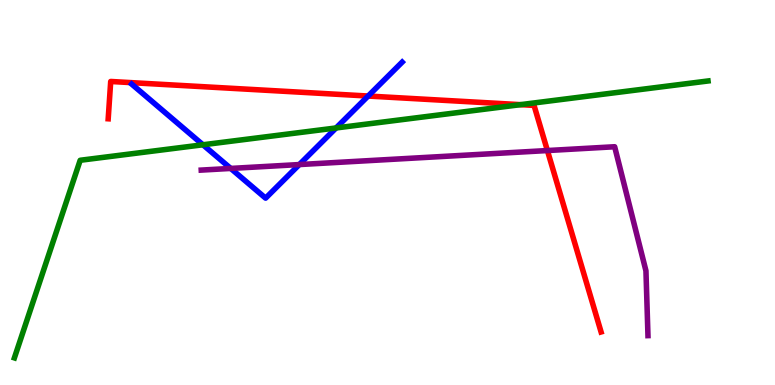[{'lines': ['blue', 'red'], 'intersections': [{'x': 4.75, 'y': 7.51}]}, {'lines': ['green', 'red'], 'intersections': [{'x': 6.72, 'y': 7.28}]}, {'lines': ['purple', 'red'], 'intersections': [{'x': 7.06, 'y': 6.09}]}, {'lines': ['blue', 'green'], 'intersections': [{'x': 2.62, 'y': 6.24}, {'x': 4.34, 'y': 6.68}]}, {'lines': ['blue', 'purple'], 'intersections': [{'x': 2.98, 'y': 5.63}, {'x': 3.86, 'y': 5.73}]}, {'lines': ['green', 'purple'], 'intersections': []}]